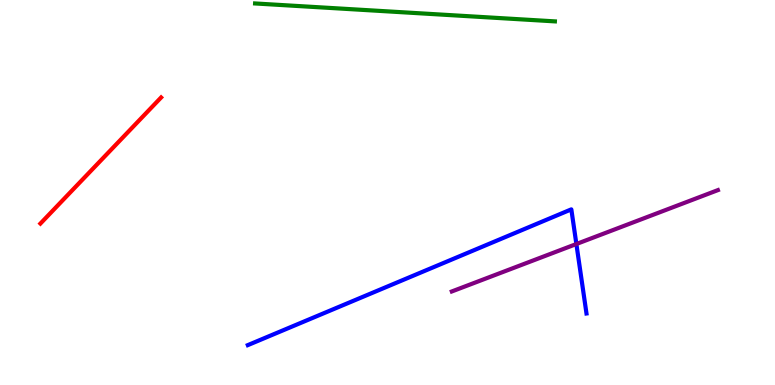[{'lines': ['blue', 'red'], 'intersections': []}, {'lines': ['green', 'red'], 'intersections': []}, {'lines': ['purple', 'red'], 'intersections': []}, {'lines': ['blue', 'green'], 'intersections': []}, {'lines': ['blue', 'purple'], 'intersections': [{'x': 7.44, 'y': 3.66}]}, {'lines': ['green', 'purple'], 'intersections': []}]